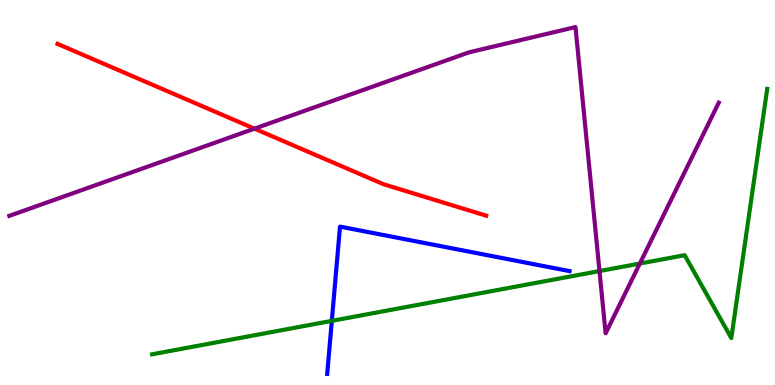[{'lines': ['blue', 'red'], 'intersections': []}, {'lines': ['green', 'red'], 'intersections': []}, {'lines': ['purple', 'red'], 'intersections': [{'x': 3.28, 'y': 6.66}]}, {'lines': ['blue', 'green'], 'intersections': [{'x': 4.28, 'y': 1.67}]}, {'lines': ['blue', 'purple'], 'intersections': []}, {'lines': ['green', 'purple'], 'intersections': [{'x': 7.74, 'y': 2.96}, {'x': 8.26, 'y': 3.15}]}]